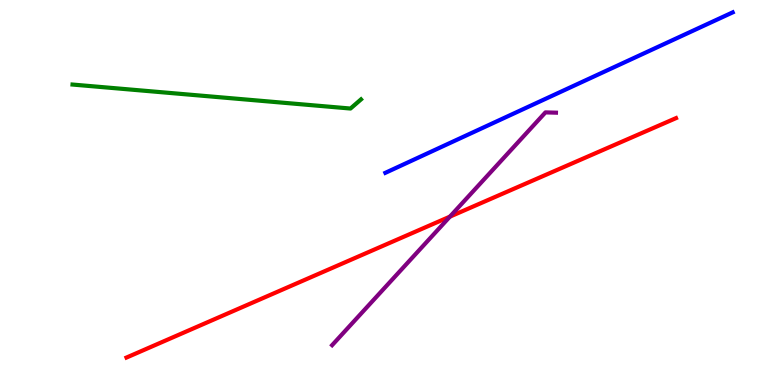[{'lines': ['blue', 'red'], 'intersections': []}, {'lines': ['green', 'red'], 'intersections': []}, {'lines': ['purple', 'red'], 'intersections': [{'x': 5.81, 'y': 4.37}]}, {'lines': ['blue', 'green'], 'intersections': []}, {'lines': ['blue', 'purple'], 'intersections': []}, {'lines': ['green', 'purple'], 'intersections': []}]